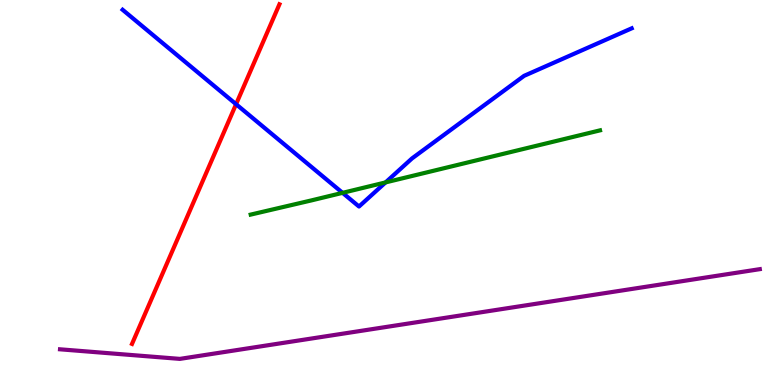[{'lines': ['blue', 'red'], 'intersections': [{'x': 3.05, 'y': 7.29}]}, {'lines': ['green', 'red'], 'intersections': []}, {'lines': ['purple', 'red'], 'intersections': []}, {'lines': ['blue', 'green'], 'intersections': [{'x': 4.42, 'y': 4.99}, {'x': 4.98, 'y': 5.26}]}, {'lines': ['blue', 'purple'], 'intersections': []}, {'lines': ['green', 'purple'], 'intersections': []}]